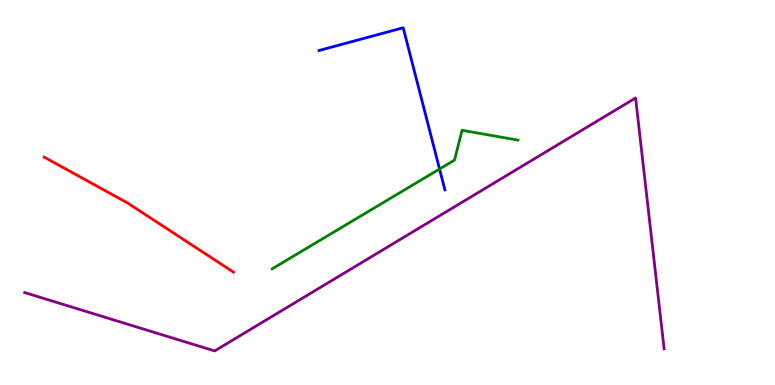[{'lines': ['blue', 'red'], 'intersections': []}, {'lines': ['green', 'red'], 'intersections': []}, {'lines': ['purple', 'red'], 'intersections': []}, {'lines': ['blue', 'green'], 'intersections': [{'x': 5.67, 'y': 5.61}]}, {'lines': ['blue', 'purple'], 'intersections': []}, {'lines': ['green', 'purple'], 'intersections': []}]